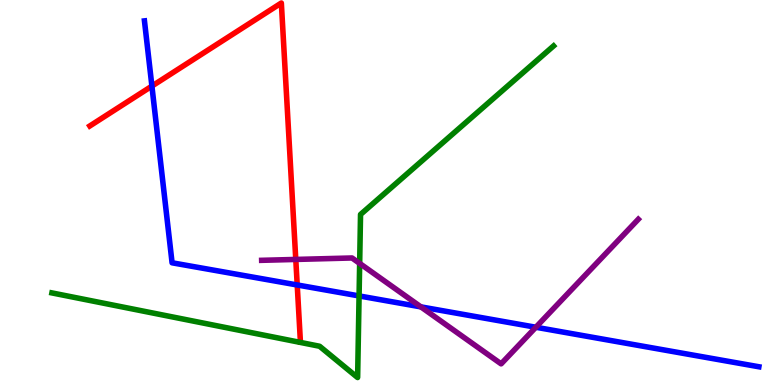[{'lines': ['blue', 'red'], 'intersections': [{'x': 1.96, 'y': 7.76}, {'x': 3.84, 'y': 2.6}]}, {'lines': ['green', 'red'], 'intersections': []}, {'lines': ['purple', 'red'], 'intersections': [{'x': 3.82, 'y': 3.26}]}, {'lines': ['blue', 'green'], 'intersections': [{'x': 4.63, 'y': 2.31}]}, {'lines': ['blue', 'purple'], 'intersections': [{'x': 5.43, 'y': 2.03}, {'x': 6.91, 'y': 1.5}]}, {'lines': ['green', 'purple'], 'intersections': [{'x': 4.64, 'y': 3.16}]}]